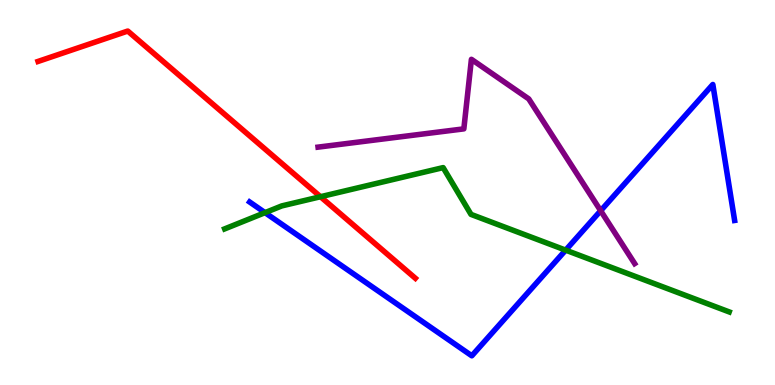[{'lines': ['blue', 'red'], 'intersections': []}, {'lines': ['green', 'red'], 'intersections': [{'x': 4.14, 'y': 4.89}]}, {'lines': ['purple', 'red'], 'intersections': []}, {'lines': ['blue', 'green'], 'intersections': [{'x': 3.42, 'y': 4.48}, {'x': 7.3, 'y': 3.5}]}, {'lines': ['blue', 'purple'], 'intersections': [{'x': 7.75, 'y': 4.53}]}, {'lines': ['green', 'purple'], 'intersections': []}]